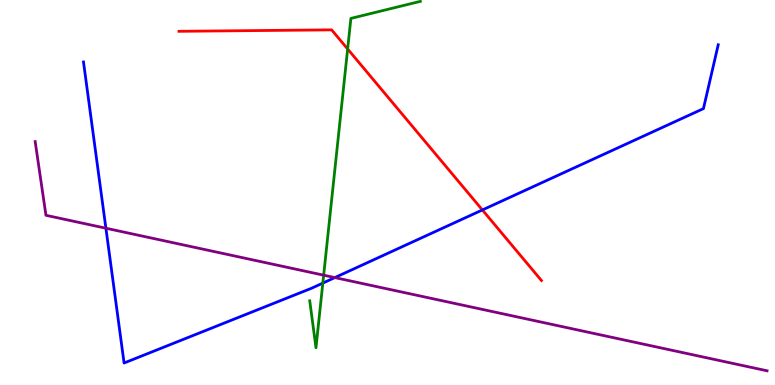[{'lines': ['blue', 'red'], 'intersections': [{'x': 6.22, 'y': 4.55}]}, {'lines': ['green', 'red'], 'intersections': [{'x': 4.49, 'y': 8.73}]}, {'lines': ['purple', 'red'], 'intersections': []}, {'lines': ['blue', 'green'], 'intersections': [{'x': 4.17, 'y': 2.65}]}, {'lines': ['blue', 'purple'], 'intersections': [{'x': 1.37, 'y': 4.07}, {'x': 4.32, 'y': 2.79}]}, {'lines': ['green', 'purple'], 'intersections': [{'x': 4.18, 'y': 2.85}]}]